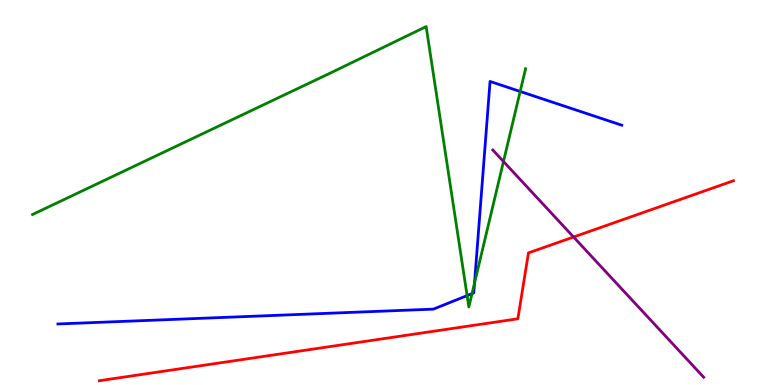[{'lines': ['blue', 'red'], 'intersections': []}, {'lines': ['green', 'red'], 'intersections': []}, {'lines': ['purple', 'red'], 'intersections': [{'x': 7.4, 'y': 3.84}]}, {'lines': ['blue', 'green'], 'intersections': [{'x': 6.03, 'y': 2.32}, {'x': 6.09, 'y': 2.37}, {'x': 6.12, 'y': 2.64}, {'x': 6.71, 'y': 7.62}]}, {'lines': ['blue', 'purple'], 'intersections': []}, {'lines': ['green', 'purple'], 'intersections': [{'x': 6.5, 'y': 5.8}]}]